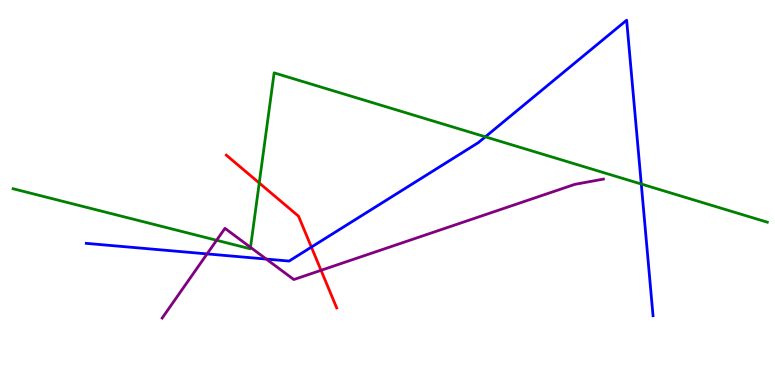[{'lines': ['blue', 'red'], 'intersections': [{'x': 4.02, 'y': 3.58}]}, {'lines': ['green', 'red'], 'intersections': [{'x': 3.35, 'y': 5.25}]}, {'lines': ['purple', 'red'], 'intersections': [{'x': 4.14, 'y': 2.98}]}, {'lines': ['blue', 'green'], 'intersections': [{'x': 6.26, 'y': 6.45}, {'x': 8.27, 'y': 5.22}]}, {'lines': ['blue', 'purple'], 'intersections': [{'x': 2.67, 'y': 3.41}, {'x': 3.44, 'y': 3.27}]}, {'lines': ['green', 'purple'], 'intersections': [{'x': 2.79, 'y': 3.76}, {'x': 3.23, 'y': 3.58}]}]